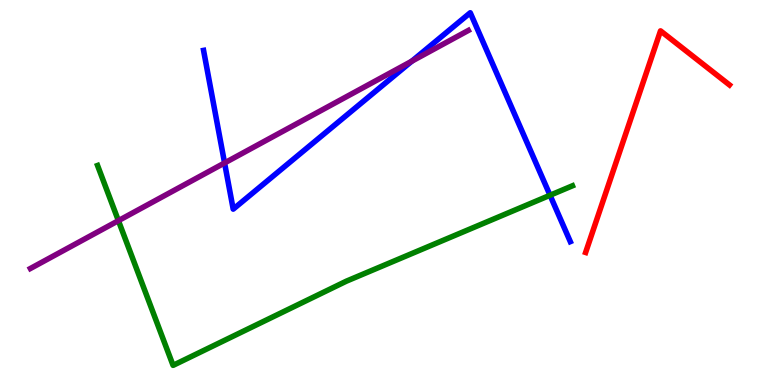[{'lines': ['blue', 'red'], 'intersections': []}, {'lines': ['green', 'red'], 'intersections': []}, {'lines': ['purple', 'red'], 'intersections': []}, {'lines': ['blue', 'green'], 'intersections': [{'x': 7.1, 'y': 4.93}]}, {'lines': ['blue', 'purple'], 'intersections': [{'x': 2.9, 'y': 5.77}, {'x': 5.31, 'y': 8.41}]}, {'lines': ['green', 'purple'], 'intersections': [{'x': 1.53, 'y': 4.27}]}]